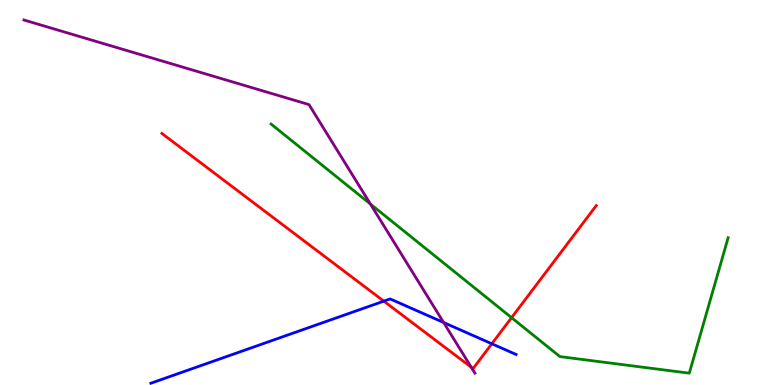[{'lines': ['blue', 'red'], 'intersections': [{'x': 4.95, 'y': 2.18}, {'x': 6.35, 'y': 1.07}]}, {'lines': ['green', 'red'], 'intersections': [{'x': 6.6, 'y': 1.75}]}, {'lines': ['purple', 'red'], 'intersections': [{'x': 6.08, 'y': 0.462}]}, {'lines': ['blue', 'green'], 'intersections': []}, {'lines': ['blue', 'purple'], 'intersections': [{'x': 5.72, 'y': 1.62}]}, {'lines': ['green', 'purple'], 'intersections': [{'x': 4.78, 'y': 4.7}]}]